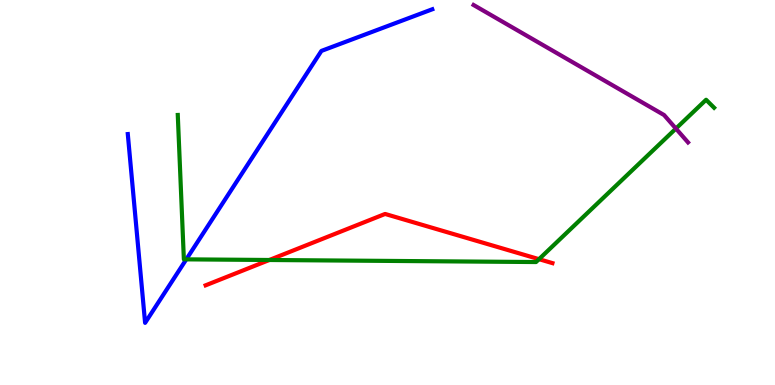[{'lines': ['blue', 'red'], 'intersections': []}, {'lines': ['green', 'red'], 'intersections': [{'x': 3.48, 'y': 3.25}, {'x': 6.95, 'y': 3.27}]}, {'lines': ['purple', 'red'], 'intersections': []}, {'lines': ['blue', 'green'], 'intersections': [{'x': 2.4, 'y': 3.26}]}, {'lines': ['blue', 'purple'], 'intersections': []}, {'lines': ['green', 'purple'], 'intersections': [{'x': 8.72, 'y': 6.66}]}]